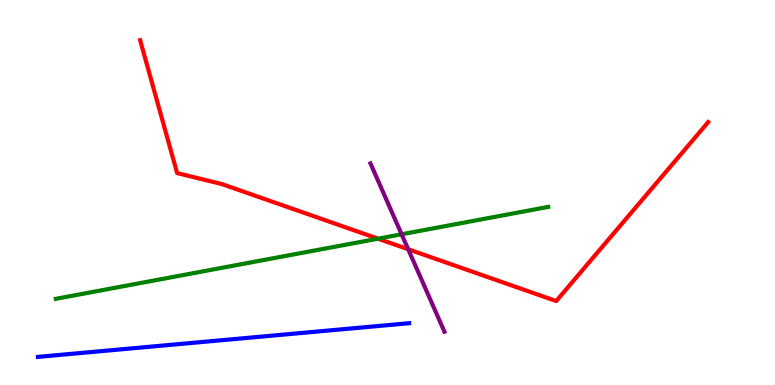[{'lines': ['blue', 'red'], 'intersections': []}, {'lines': ['green', 'red'], 'intersections': [{'x': 4.88, 'y': 3.8}]}, {'lines': ['purple', 'red'], 'intersections': [{'x': 5.27, 'y': 3.53}]}, {'lines': ['blue', 'green'], 'intersections': []}, {'lines': ['blue', 'purple'], 'intersections': []}, {'lines': ['green', 'purple'], 'intersections': [{'x': 5.18, 'y': 3.91}]}]